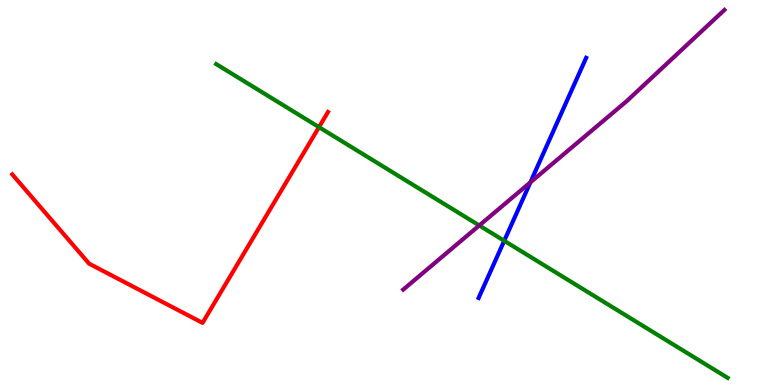[{'lines': ['blue', 'red'], 'intersections': []}, {'lines': ['green', 'red'], 'intersections': [{'x': 4.12, 'y': 6.7}]}, {'lines': ['purple', 'red'], 'intersections': []}, {'lines': ['blue', 'green'], 'intersections': [{'x': 6.51, 'y': 3.75}]}, {'lines': ['blue', 'purple'], 'intersections': [{'x': 6.84, 'y': 5.26}]}, {'lines': ['green', 'purple'], 'intersections': [{'x': 6.18, 'y': 4.14}]}]